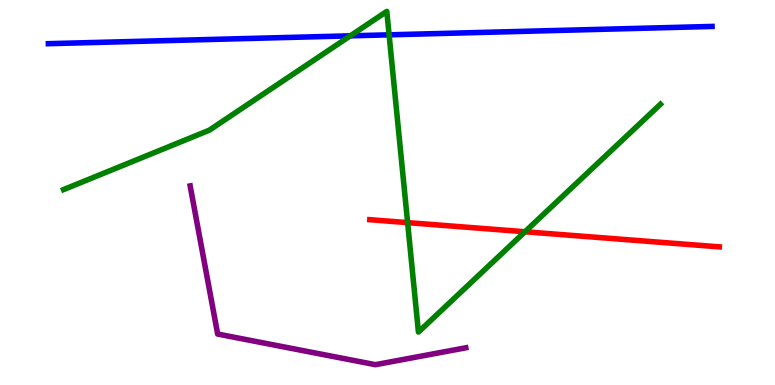[{'lines': ['blue', 'red'], 'intersections': []}, {'lines': ['green', 'red'], 'intersections': [{'x': 5.26, 'y': 4.22}, {'x': 6.77, 'y': 3.98}]}, {'lines': ['purple', 'red'], 'intersections': []}, {'lines': ['blue', 'green'], 'intersections': [{'x': 4.52, 'y': 9.07}, {'x': 5.02, 'y': 9.1}]}, {'lines': ['blue', 'purple'], 'intersections': []}, {'lines': ['green', 'purple'], 'intersections': []}]